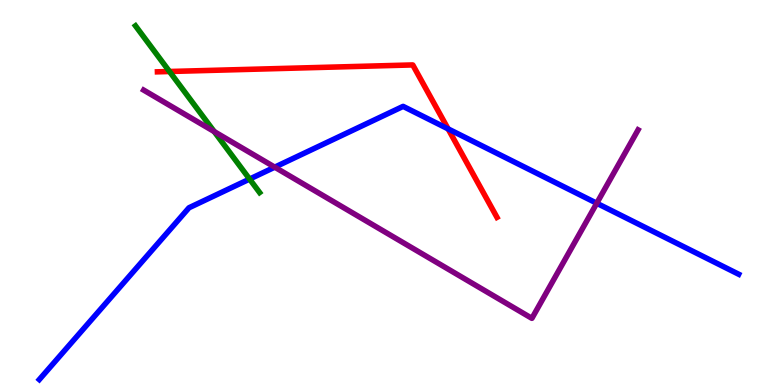[{'lines': ['blue', 'red'], 'intersections': [{'x': 5.78, 'y': 6.65}]}, {'lines': ['green', 'red'], 'intersections': [{'x': 2.19, 'y': 8.14}]}, {'lines': ['purple', 'red'], 'intersections': []}, {'lines': ['blue', 'green'], 'intersections': [{'x': 3.22, 'y': 5.35}]}, {'lines': ['blue', 'purple'], 'intersections': [{'x': 3.55, 'y': 5.66}, {'x': 7.7, 'y': 4.72}]}, {'lines': ['green', 'purple'], 'intersections': [{'x': 2.76, 'y': 6.58}]}]